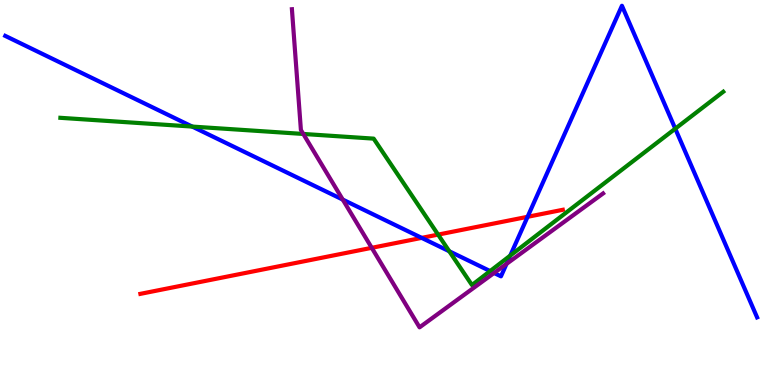[{'lines': ['blue', 'red'], 'intersections': [{'x': 5.44, 'y': 3.82}, {'x': 6.81, 'y': 4.37}]}, {'lines': ['green', 'red'], 'intersections': [{'x': 5.65, 'y': 3.91}]}, {'lines': ['purple', 'red'], 'intersections': [{'x': 4.8, 'y': 3.56}]}, {'lines': ['blue', 'green'], 'intersections': [{'x': 2.48, 'y': 6.71}, {'x': 5.8, 'y': 3.47}, {'x': 6.32, 'y': 2.96}, {'x': 6.58, 'y': 3.36}, {'x': 8.71, 'y': 6.66}]}, {'lines': ['blue', 'purple'], 'intersections': [{'x': 4.42, 'y': 4.82}, {'x': 6.38, 'y': 2.91}, {'x': 6.54, 'y': 3.15}]}, {'lines': ['green', 'purple'], 'intersections': [{'x': 3.91, 'y': 6.52}]}]